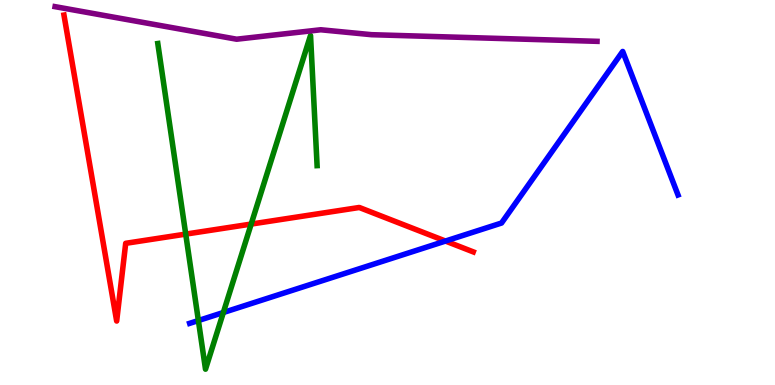[{'lines': ['blue', 'red'], 'intersections': [{'x': 5.75, 'y': 3.74}]}, {'lines': ['green', 'red'], 'intersections': [{'x': 2.4, 'y': 3.92}, {'x': 3.24, 'y': 4.18}]}, {'lines': ['purple', 'red'], 'intersections': []}, {'lines': ['blue', 'green'], 'intersections': [{'x': 2.56, 'y': 1.67}, {'x': 2.88, 'y': 1.88}]}, {'lines': ['blue', 'purple'], 'intersections': []}, {'lines': ['green', 'purple'], 'intersections': []}]